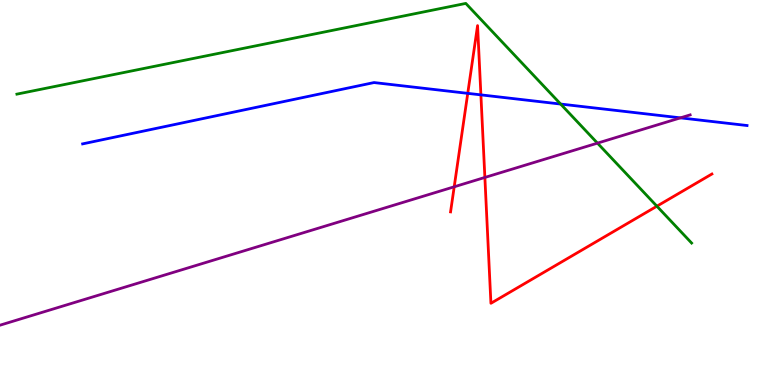[{'lines': ['blue', 'red'], 'intersections': [{'x': 6.04, 'y': 7.58}, {'x': 6.21, 'y': 7.54}]}, {'lines': ['green', 'red'], 'intersections': [{'x': 8.48, 'y': 4.64}]}, {'lines': ['purple', 'red'], 'intersections': [{'x': 5.86, 'y': 5.15}, {'x': 6.26, 'y': 5.39}]}, {'lines': ['blue', 'green'], 'intersections': [{'x': 7.23, 'y': 7.3}]}, {'lines': ['blue', 'purple'], 'intersections': [{'x': 8.78, 'y': 6.94}]}, {'lines': ['green', 'purple'], 'intersections': [{'x': 7.71, 'y': 6.28}]}]